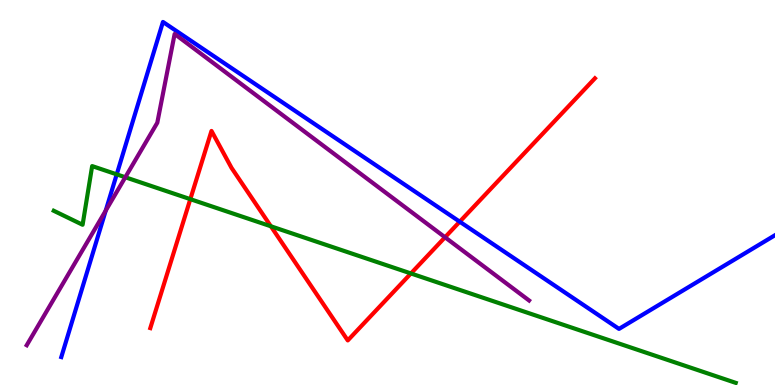[{'lines': ['blue', 'red'], 'intersections': [{'x': 5.93, 'y': 4.24}]}, {'lines': ['green', 'red'], 'intersections': [{'x': 2.46, 'y': 4.83}, {'x': 3.5, 'y': 4.12}, {'x': 5.3, 'y': 2.9}]}, {'lines': ['purple', 'red'], 'intersections': [{'x': 5.74, 'y': 3.84}]}, {'lines': ['blue', 'green'], 'intersections': [{'x': 1.51, 'y': 5.47}]}, {'lines': ['blue', 'purple'], 'intersections': [{'x': 1.36, 'y': 4.53}]}, {'lines': ['green', 'purple'], 'intersections': [{'x': 1.62, 'y': 5.4}]}]